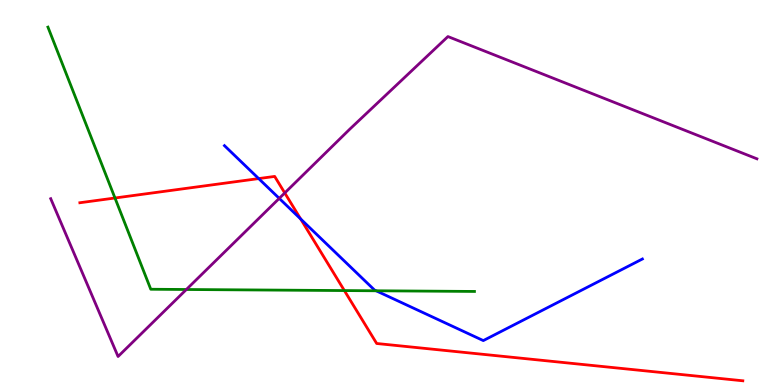[{'lines': ['blue', 'red'], 'intersections': [{'x': 3.34, 'y': 5.36}, {'x': 3.88, 'y': 4.31}]}, {'lines': ['green', 'red'], 'intersections': [{'x': 1.48, 'y': 4.86}, {'x': 4.44, 'y': 2.45}]}, {'lines': ['purple', 'red'], 'intersections': [{'x': 3.67, 'y': 4.99}]}, {'lines': ['blue', 'green'], 'intersections': [{'x': 4.85, 'y': 2.45}]}, {'lines': ['blue', 'purple'], 'intersections': [{'x': 3.6, 'y': 4.85}]}, {'lines': ['green', 'purple'], 'intersections': [{'x': 2.4, 'y': 2.48}]}]